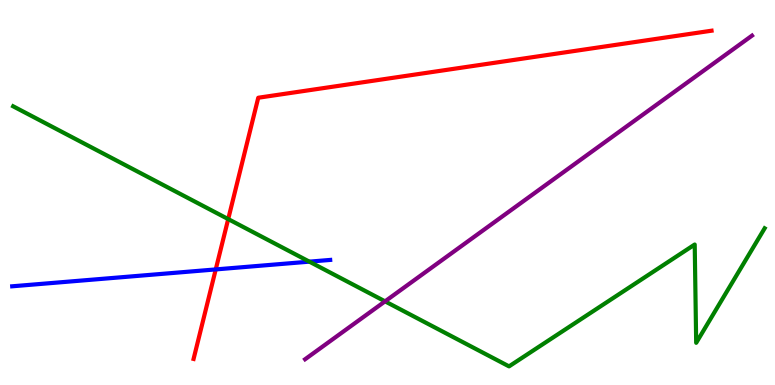[{'lines': ['blue', 'red'], 'intersections': [{'x': 2.78, 'y': 3.0}]}, {'lines': ['green', 'red'], 'intersections': [{'x': 2.94, 'y': 4.31}]}, {'lines': ['purple', 'red'], 'intersections': []}, {'lines': ['blue', 'green'], 'intersections': [{'x': 3.99, 'y': 3.2}]}, {'lines': ['blue', 'purple'], 'intersections': []}, {'lines': ['green', 'purple'], 'intersections': [{'x': 4.97, 'y': 2.17}]}]